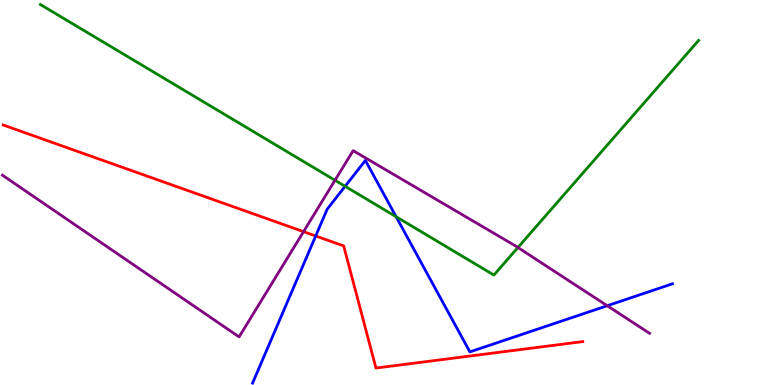[{'lines': ['blue', 'red'], 'intersections': [{'x': 4.07, 'y': 3.87}]}, {'lines': ['green', 'red'], 'intersections': []}, {'lines': ['purple', 'red'], 'intersections': [{'x': 3.92, 'y': 3.98}]}, {'lines': ['blue', 'green'], 'intersections': [{'x': 4.45, 'y': 5.16}, {'x': 5.11, 'y': 4.37}]}, {'lines': ['blue', 'purple'], 'intersections': [{'x': 7.84, 'y': 2.06}]}, {'lines': ['green', 'purple'], 'intersections': [{'x': 4.32, 'y': 5.32}, {'x': 6.68, 'y': 3.57}]}]